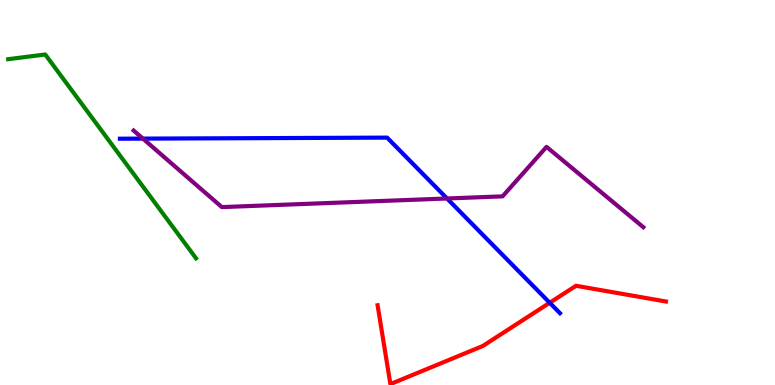[{'lines': ['blue', 'red'], 'intersections': [{'x': 7.09, 'y': 2.14}]}, {'lines': ['green', 'red'], 'intersections': []}, {'lines': ['purple', 'red'], 'intersections': []}, {'lines': ['blue', 'green'], 'intersections': []}, {'lines': ['blue', 'purple'], 'intersections': [{'x': 1.84, 'y': 6.4}, {'x': 5.77, 'y': 4.84}]}, {'lines': ['green', 'purple'], 'intersections': []}]